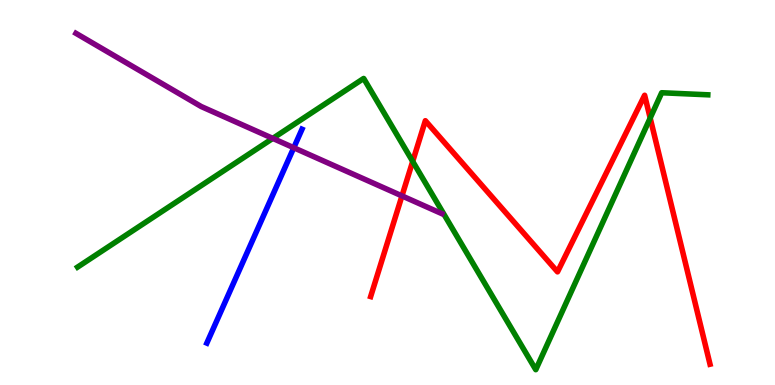[{'lines': ['blue', 'red'], 'intersections': []}, {'lines': ['green', 'red'], 'intersections': [{'x': 5.33, 'y': 5.81}, {'x': 8.39, 'y': 6.93}]}, {'lines': ['purple', 'red'], 'intersections': [{'x': 5.19, 'y': 4.91}]}, {'lines': ['blue', 'green'], 'intersections': []}, {'lines': ['blue', 'purple'], 'intersections': [{'x': 3.79, 'y': 6.16}]}, {'lines': ['green', 'purple'], 'intersections': [{'x': 3.52, 'y': 6.41}]}]